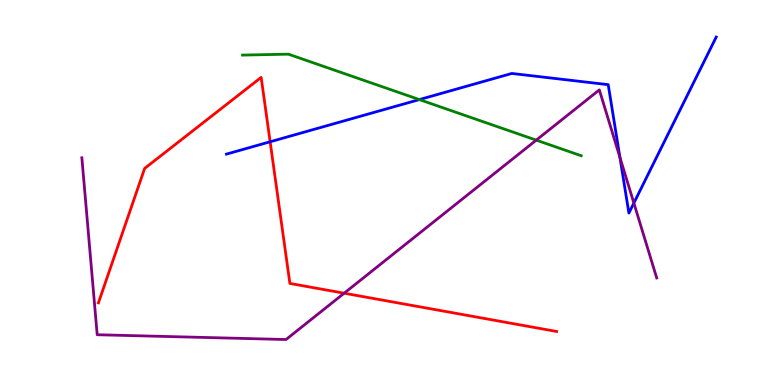[{'lines': ['blue', 'red'], 'intersections': [{'x': 3.49, 'y': 6.32}]}, {'lines': ['green', 'red'], 'intersections': []}, {'lines': ['purple', 'red'], 'intersections': [{'x': 4.44, 'y': 2.38}]}, {'lines': ['blue', 'green'], 'intersections': [{'x': 5.41, 'y': 7.41}]}, {'lines': ['blue', 'purple'], 'intersections': [{'x': 8.0, 'y': 5.91}, {'x': 8.18, 'y': 4.73}]}, {'lines': ['green', 'purple'], 'intersections': [{'x': 6.92, 'y': 6.36}]}]